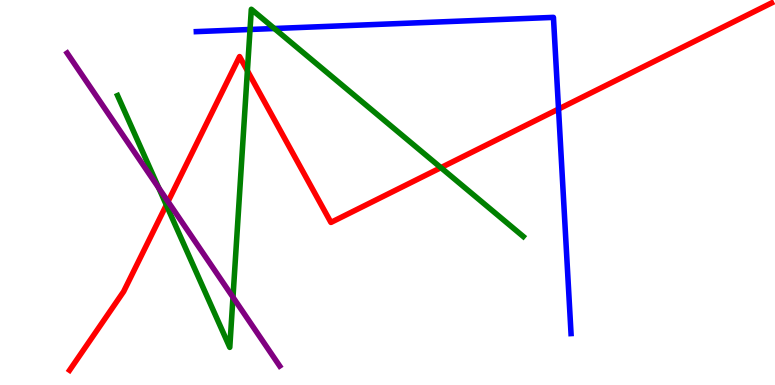[{'lines': ['blue', 'red'], 'intersections': [{'x': 7.21, 'y': 7.17}]}, {'lines': ['green', 'red'], 'intersections': [{'x': 2.15, 'y': 4.68}, {'x': 3.19, 'y': 8.16}, {'x': 5.69, 'y': 5.65}]}, {'lines': ['purple', 'red'], 'intersections': [{'x': 2.17, 'y': 4.76}]}, {'lines': ['blue', 'green'], 'intersections': [{'x': 3.23, 'y': 9.23}, {'x': 3.54, 'y': 9.26}]}, {'lines': ['blue', 'purple'], 'intersections': []}, {'lines': ['green', 'purple'], 'intersections': [{'x': 2.05, 'y': 5.12}, {'x': 3.01, 'y': 2.28}]}]